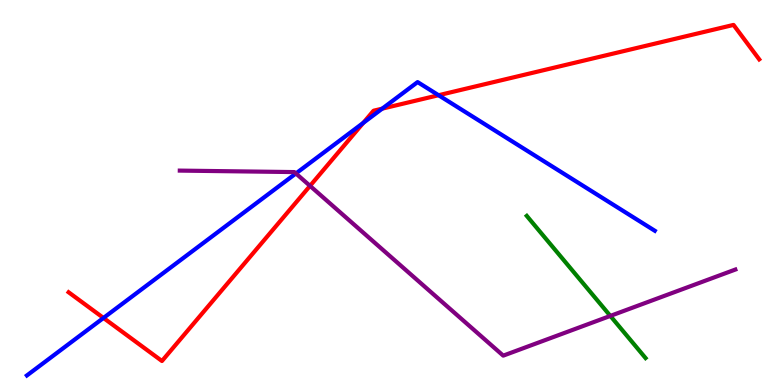[{'lines': ['blue', 'red'], 'intersections': [{'x': 1.34, 'y': 1.74}, {'x': 4.69, 'y': 6.81}, {'x': 4.93, 'y': 7.18}, {'x': 5.66, 'y': 7.53}]}, {'lines': ['green', 'red'], 'intersections': []}, {'lines': ['purple', 'red'], 'intersections': [{'x': 4.0, 'y': 5.17}]}, {'lines': ['blue', 'green'], 'intersections': []}, {'lines': ['blue', 'purple'], 'intersections': [{'x': 3.82, 'y': 5.49}]}, {'lines': ['green', 'purple'], 'intersections': [{'x': 7.88, 'y': 1.79}]}]